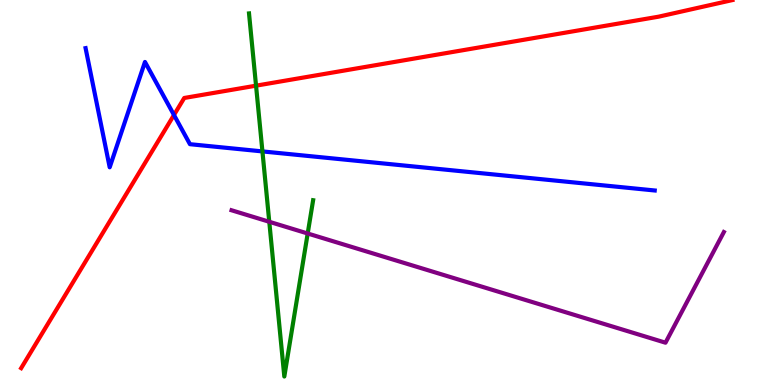[{'lines': ['blue', 'red'], 'intersections': [{'x': 2.24, 'y': 7.01}]}, {'lines': ['green', 'red'], 'intersections': [{'x': 3.3, 'y': 7.77}]}, {'lines': ['purple', 'red'], 'intersections': []}, {'lines': ['blue', 'green'], 'intersections': [{'x': 3.39, 'y': 6.07}]}, {'lines': ['blue', 'purple'], 'intersections': []}, {'lines': ['green', 'purple'], 'intersections': [{'x': 3.47, 'y': 4.24}, {'x': 3.97, 'y': 3.94}]}]